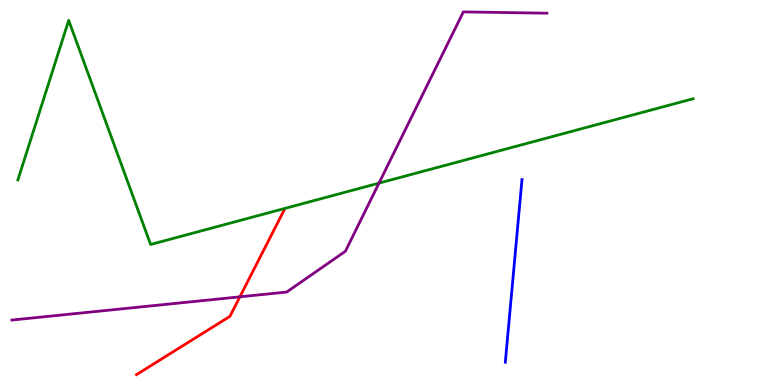[{'lines': ['blue', 'red'], 'intersections': []}, {'lines': ['green', 'red'], 'intersections': []}, {'lines': ['purple', 'red'], 'intersections': [{'x': 3.1, 'y': 2.29}]}, {'lines': ['blue', 'green'], 'intersections': []}, {'lines': ['blue', 'purple'], 'intersections': []}, {'lines': ['green', 'purple'], 'intersections': [{'x': 4.89, 'y': 5.24}]}]